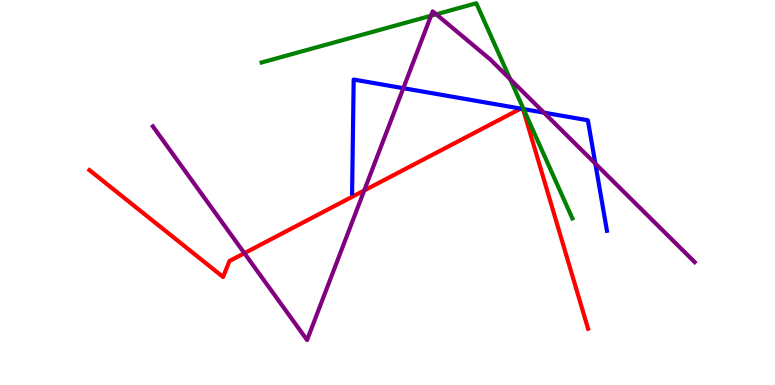[{'lines': ['blue', 'red'], 'intersections': [{'x': 6.72, 'y': 7.18}, {'x': 6.75, 'y': 7.17}]}, {'lines': ['green', 'red'], 'intersections': []}, {'lines': ['purple', 'red'], 'intersections': [{'x': 3.15, 'y': 3.42}, {'x': 4.7, 'y': 5.05}]}, {'lines': ['blue', 'green'], 'intersections': [{'x': 6.76, 'y': 7.17}]}, {'lines': ['blue', 'purple'], 'intersections': [{'x': 5.2, 'y': 7.71}, {'x': 7.02, 'y': 7.07}, {'x': 7.68, 'y': 5.75}]}, {'lines': ['green', 'purple'], 'intersections': [{'x': 5.56, 'y': 9.59}, {'x': 5.63, 'y': 9.63}, {'x': 6.58, 'y': 7.94}]}]